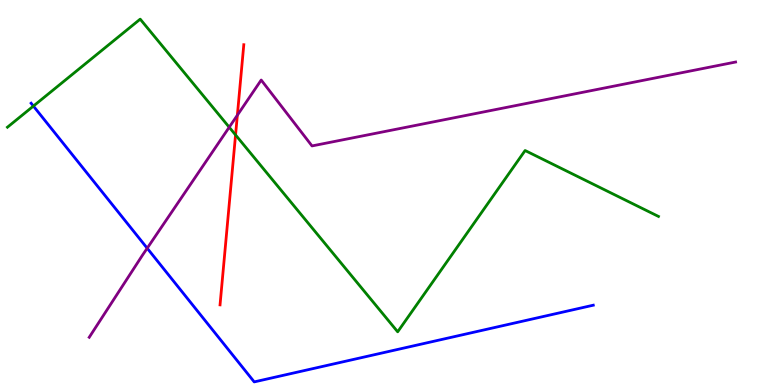[{'lines': ['blue', 'red'], 'intersections': []}, {'lines': ['green', 'red'], 'intersections': [{'x': 3.04, 'y': 6.5}]}, {'lines': ['purple', 'red'], 'intersections': [{'x': 3.06, 'y': 7.01}]}, {'lines': ['blue', 'green'], 'intersections': [{'x': 0.431, 'y': 7.24}]}, {'lines': ['blue', 'purple'], 'intersections': [{'x': 1.9, 'y': 3.55}]}, {'lines': ['green', 'purple'], 'intersections': [{'x': 2.96, 'y': 6.7}]}]